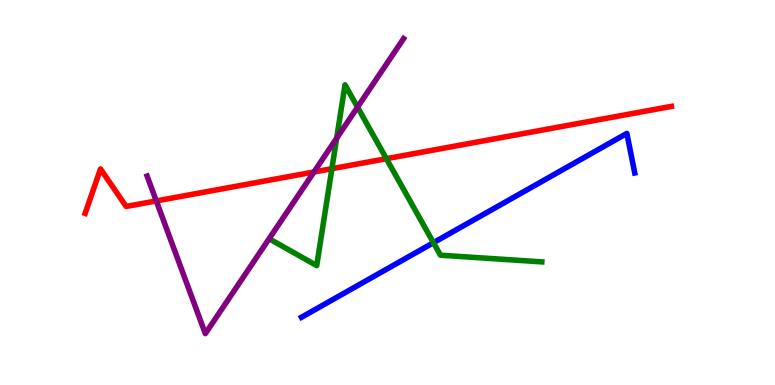[{'lines': ['blue', 'red'], 'intersections': []}, {'lines': ['green', 'red'], 'intersections': [{'x': 4.28, 'y': 5.62}, {'x': 4.99, 'y': 5.88}]}, {'lines': ['purple', 'red'], 'intersections': [{'x': 2.02, 'y': 4.78}, {'x': 4.05, 'y': 5.53}]}, {'lines': ['blue', 'green'], 'intersections': [{'x': 5.59, 'y': 3.7}]}, {'lines': ['blue', 'purple'], 'intersections': []}, {'lines': ['green', 'purple'], 'intersections': [{'x': 4.34, 'y': 6.41}, {'x': 4.61, 'y': 7.22}]}]